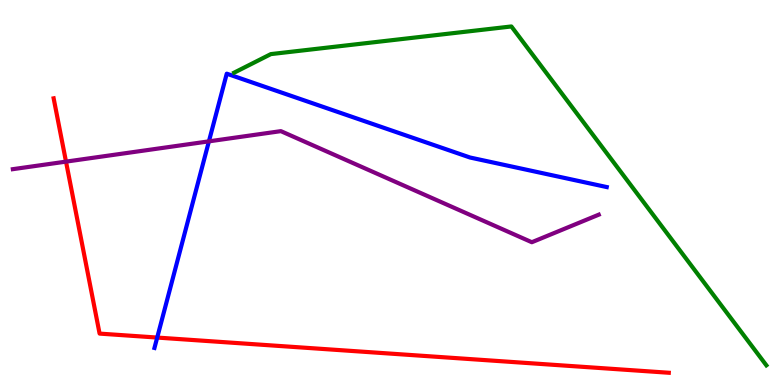[{'lines': ['blue', 'red'], 'intersections': [{'x': 2.03, 'y': 1.23}]}, {'lines': ['green', 'red'], 'intersections': []}, {'lines': ['purple', 'red'], 'intersections': [{'x': 0.852, 'y': 5.8}]}, {'lines': ['blue', 'green'], 'intersections': []}, {'lines': ['blue', 'purple'], 'intersections': [{'x': 2.7, 'y': 6.33}]}, {'lines': ['green', 'purple'], 'intersections': []}]